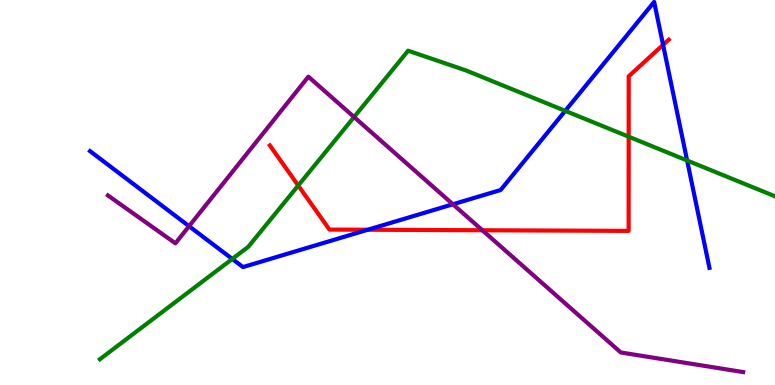[{'lines': ['blue', 'red'], 'intersections': [{'x': 4.75, 'y': 4.03}, {'x': 8.56, 'y': 8.83}]}, {'lines': ['green', 'red'], 'intersections': [{'x': 3.85, 'y': 5.18}, {'x': 8.11, 'y': 6.45}]}, {'lines': ['purple', 'red'], 'intersections': [{'x': 6.22, 'y': 4.02}]}, {'lines': ['blue', 'green'], 'intersections': [{'x': 3.0, 'y': 3.27}, {'x': 7.29, 'y': 7.12}, {'x': 8.87, 'y': 5.83}]}, {'lines': ['blue', 'purple'], 'intersections': [{'x': 2.44, 'y': 4.12}, {'x': 5.84, 'y': 4.69}]}, {'lines': ['green', 'purple'], 'intersections': [{'x': 4.57, 'y': 6.96}]}]